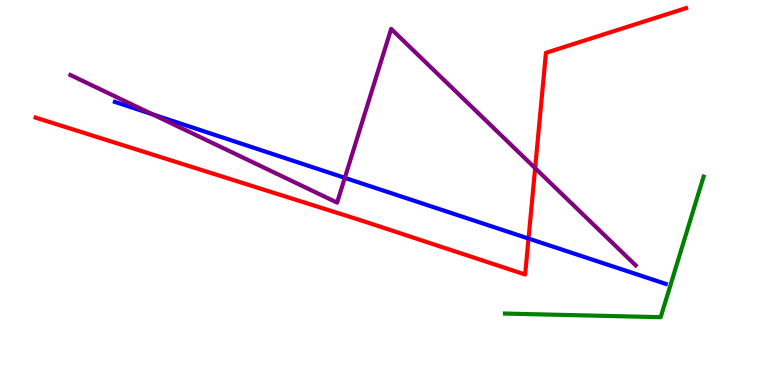[{'lines': ['blue', 'red'], 'intersections': [{'x': 6.82, 'y': 3.8}]}, {'lines': ['green', 'red'], 'intersections': []}, {'lines': ['purple', 'red'], 'intersections': [{'x': 6.9, 'y': 5.63}]}, {'lines': ['blue', 'green'], 'intersections': []}, {'lines': ['blue', 'purple'], 'intersections': [{'x': 1.97, 'y': 7.03}, {'x': 4.45, 'y': 5.38}]}, {'lines': ['green', 'purple'], 'intersections': []}]